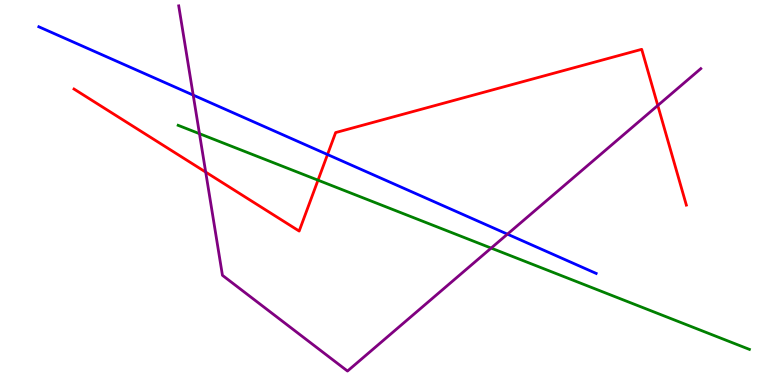[{'lines': ['blue', 'red'], 'intersections': [{'x': 4.23, 'y': 5.99}]}, {'lines': ['green', 'red'], 'intersections': [{'x': 4.1, 'y': 5.32}]}, {'lines': ['purple', 'red'], 'intersections': [{'x': 2.65, 'y': 5.53}, {'x': 8.49, 'y': 7.26}]}, {'lines': ['blue', 'green'], 'intersections': []}, {'lines': ['blue', 'purple'], 'intersections': [{'x': 2.49, 'y': 7.53}, {'x': 6.55, 'y': 3.92}]}, {'lines': ['green', 'purple'], 'intersections': [{'x': 2.57, 'y': 6.53}, {'x': 6.34, 'y': 3.56}]}]